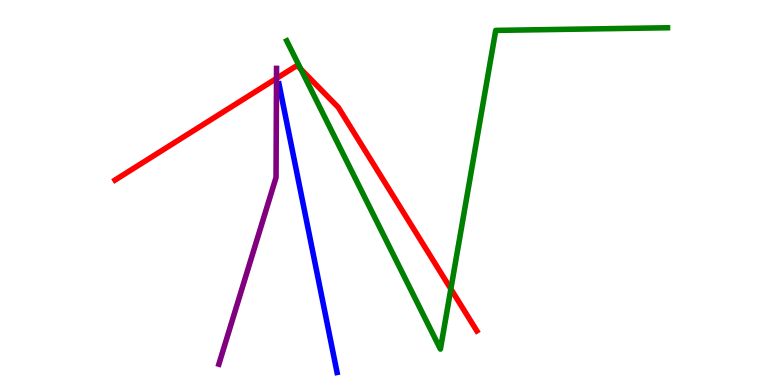[{'lines': ['blue', 'red'], 'intersections': []}, {'lines': ['green', 'red'], 'intersections': [{'x': 3.88, 'y': 8.2}, {'x': 5.82, 'y': 2.49}]}, {'lines': ['purple', 'red'], 'intersections': [{'x': 3.57, 'y': 7.96}]}, {'lines': ['blue', 'green'], 'intersections': []}, {'lines': ['blue', 'purple'], 'intersections': []}, {'lines': ['green', 'purple'], 'intersections': []}]